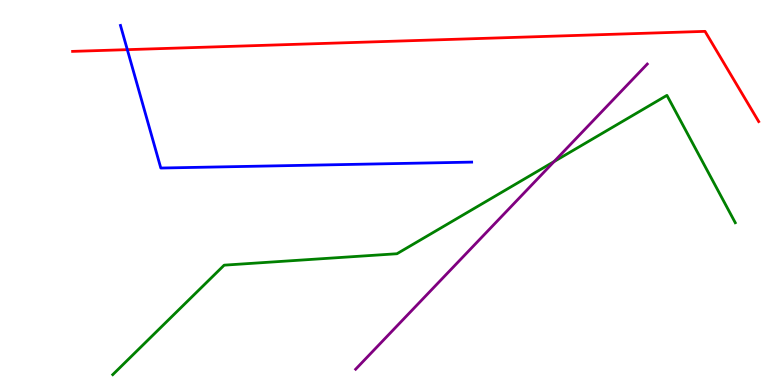[{'lines': ['blue', 'red'], 'intersections': [{'x': 1.64, 'y': 8.71}]}, {'lines': ['green', 'red'], 'intersections': []}, {'lines': ['purple', 'red'], 'intersections': []}, {'lines': ['blue', 'green'], 'intersections': []}, {'lines': ['blue', 'purple'], 'intersections': []}, {'lines': ['green', 'purple'], 'intersections': [{'x': 7.15, 'y': 5.8}]}]